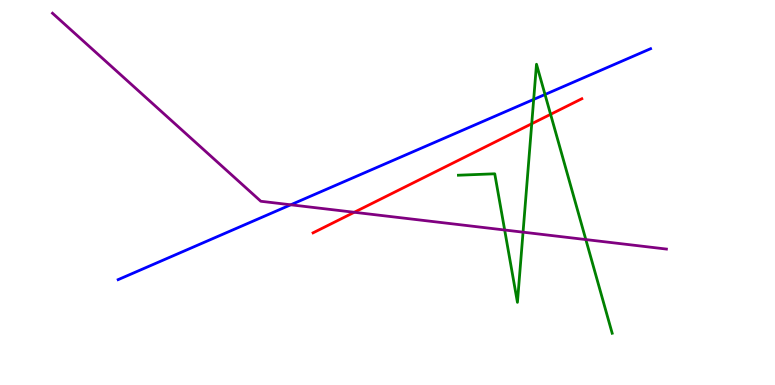[{'lines': ['blue', 'red'], 'intersections': []}, {'lines': ['green', 'red'], 'intersections': [{'x': 6.86, 'y': 6.79}, {'x': 7.1, 'y': 7.03}]}, {'lines': ['purple', 'red'], 'intersections': [{'x': 4.57, 'y': 4.49}]}, {'lines': ['blue', 'green'], 'intersections': [{'x': 6.89, 'y': 7.42}, {'x': 7.03, 'y': 7.55}]}, {'lines': ['blue', 'purple'], 'intersections': [{'x': 3.75, 'y': 4.68}]}, {'lines': ['green', 'purple'], 'intersections': [{'x': 6.51, 'y': 4.03}, {'x': 6.75, 'y': 3.97}, {'x': 7.56, 'y': 3.78}]}]